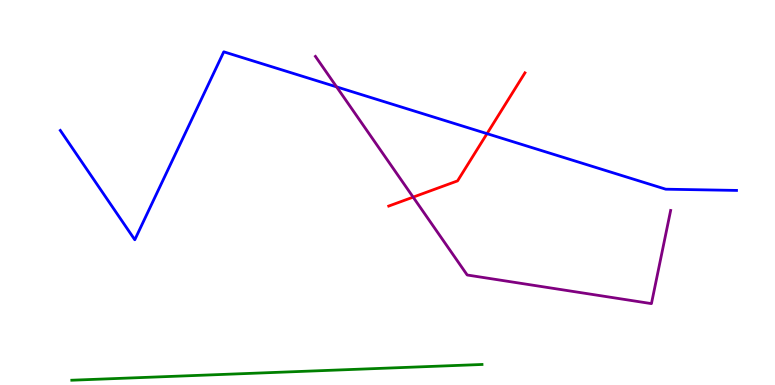[{'lines': ['blue', 'red'], 'intersections': [{'x': 6.28, 'y': 6.53}]}, {'lines': ['green', 'red'], 'intersections': []}, {'lines': ['purple', 'red'], 'intersections': [{'x': 5.33, 'y': 4.88}]}, {'lines': ['blue', 'green'], 'intersections': []}, {'lines': ['blue', 'purple'], 'intersections': [{'x': 4.34, 'y': 7.74}]}, {'lines': ['green', 'purple'], 'intersections': []}]